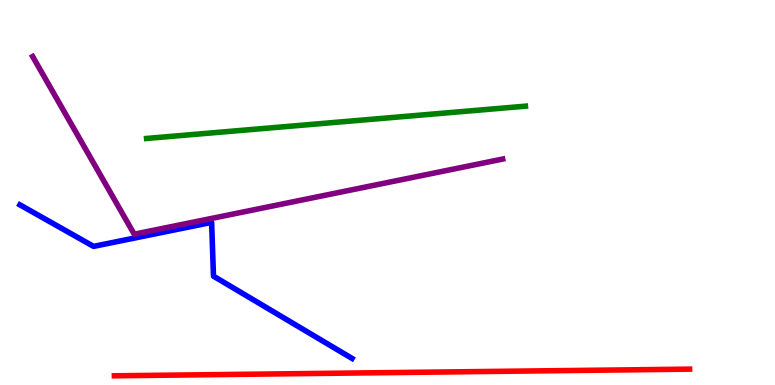[{'lines': ['blue', 'red'], 'intersections': []}, {'lines': ['green', 'red'], 'intersections': []}, {'lines': ['purple', 'red'], 'intersections': []}, {'lines': ['blue', 'green'], 'intersections': []}, {'lines': ['blue', 'purple'], 'intersections': []}, {'lines': ['green', 'purple'], 'intersections': []}]